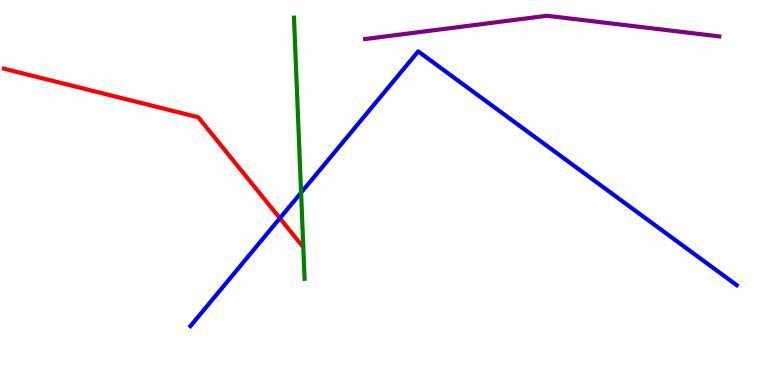[{'lines': ['blue', 'red'], 'intersections': [{'x': 3.61, 'y': 4.33}]}, {'lines': ['green', 'red'], 'intersections': []}, {'lines': ['purple', 'red'], 'intersections': []}, {'lines': ['blue', 'green'], 'intersections': [{'x': 3.88, 'y': 5.0}]}, {'lines': ['blue', 'purple'], 'intersections': []}, {'lines': ['green', 'purple'], 'intersections': []}]